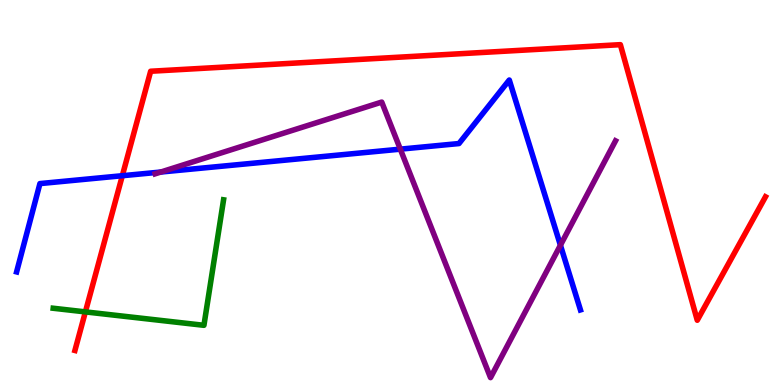[{'lines': ['blue', 'red'], 'intersections': [{'x': 1.58, 'y': 5.44}]}, {'lines': ['green', 'red'], 'intersections': [{'x': 1.1, 'y': 1.9}]}, {'lines': ['purple', 'red'], 'intersections': []}, {'lines': ['blue', 'green'], 'intersections': []}, {'lines': ['blue', 'purple'], 'intersections': [{'x': 2.07, 'y': 5.53}, {'x': 5.17, 'y': 6.13}, {'x': 7.23, 'y': 3.63}]}, {'lines': ['green', 'purple'], 'intersections': []}]